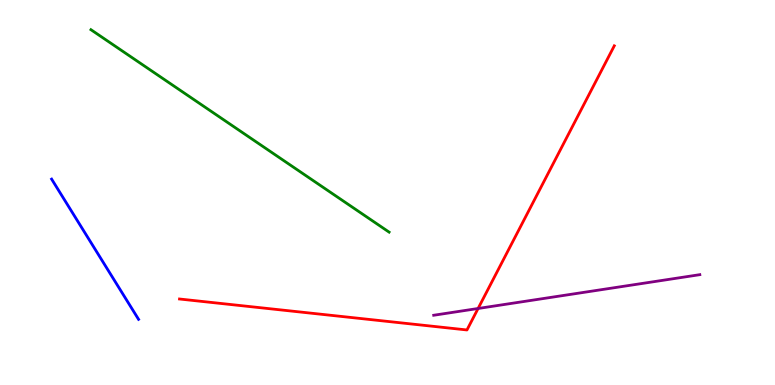[{'lines': ['blue', 'red'], 'intersections': []}, {'lines': ['green', 'red'], 'intersections': []}, {'lines': ['purple', 'red'], 'intersections': [{'x': 6.17, 'y': 1.99}]}, {'lines': ['blue', 'green'], 'intersections': []}, {'lines': ['blue', 'purple'], 'intersections': []}, {'lines': ['green', 'purple'], 'intersections': []}]